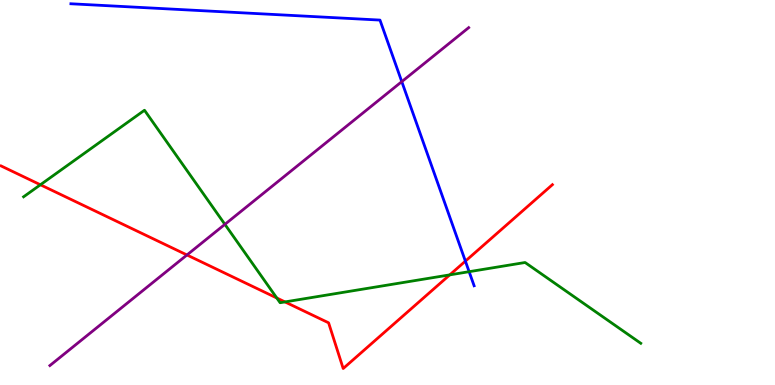[{'lines': ['blue', 'red'], 'intersections': [{'x': 6.01, 'y': 3.22}]}, {'lines': ['green', 'red'], 'intersections': [{'x': 0.521, 'y': 5.2}, {'x': 3.57, 'y': 2.26}, {'x': 3.68, 'y': 2.16}, {'x': 5.8, 'y': 2.86}]}, {'lines': ['purple', 'red'], 'intersections': [{'x': 2.41, 'y': 3.38}]}, {'lines': ['blue', 'green'], 'intersections': [{'x': 6.05, 'y': 2.94}]}, {'lines': ['blue', 'purple'], 'intersections': [{'x': 5.18, 'y': 7.88}]}, {'lines': ['green', 'purple'], 'intersections': [{'x': 2.9, 'y': 4.17}]}]